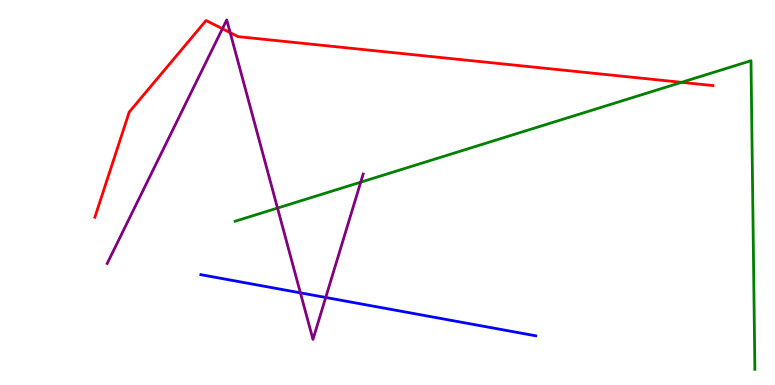[{'lines': ['blue', 'red'], 'intersections': []}, {'lines': ['green', 'red'], 'intersections': [{'x': 8.79, 'y': 7.86}]}, {'lines': ['purple', 'red'], 'intersections': [{'x': 2.87, 'y': 9.25}, {'x': 2.97, 'y': 9.15}]}, {'lines': ['blue', 'green'], 'intersections': []}, {'lines': ['blue', 'purple'], 'intersections': [{'x': 3.88, 'y': 2.39}, {'x': 4.2, 'y': 2.27}]}, {'lines': ['green', 'purple'], 'intersections': [{'x': 3.58, 'y': 4.6}, {'x': 4.65, 'y': 5.27}]}]